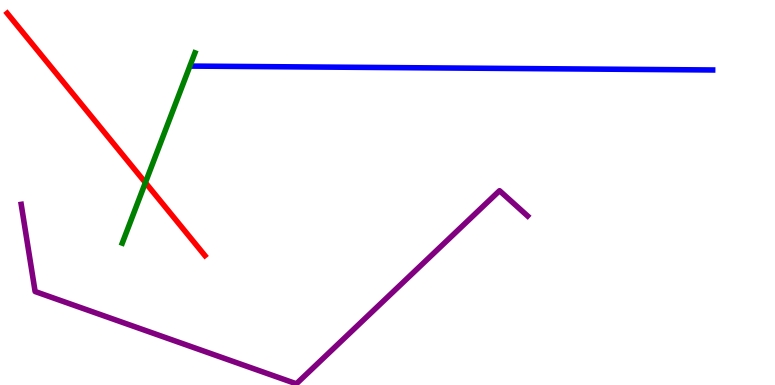[{'lines': ['blue', 'red'], 'intersections': []}, {'lines': ['green', 'red'], 'intersections': [{'x': 1.88, 'y': 5.26}]}, {'lines': ['purple', 'red'], 'intersections': []}, {'lines': ['blue', 'green'], 'intersections': []}, {'lines': ['blue', 'purple'], 'intersections': []}, {'lines': ['green', 'purple'], 'intersections': []}]